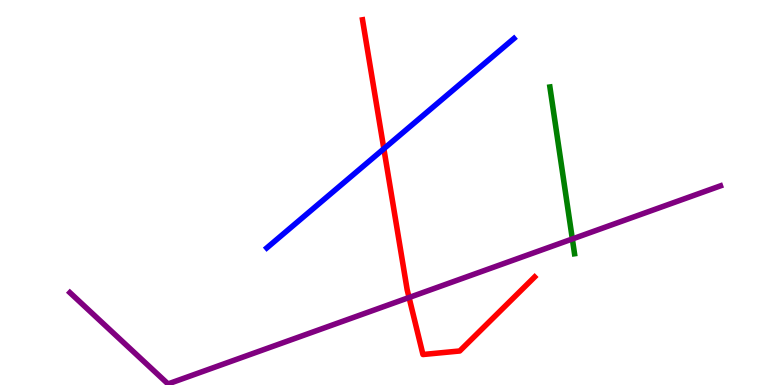[{'lines': ['blue', 'red'], 'intersections': [{'x': 4.95, 'y': 6.14}]}, {'lines': ['green', 'red'], 'intersections': []}, {'lines': ['purple', 'red'], 'intersections': [{'x': 5.28, 'y': 2.27}]}, {'lines': ['blue', 'green'], 'intersections': []}, {'lines': ['blue', 'purple'], 'intersections': []}, {'lines': ['green', 'purple'], 'intersections': [{'x': 7.39, 'y': 3.79}]}]